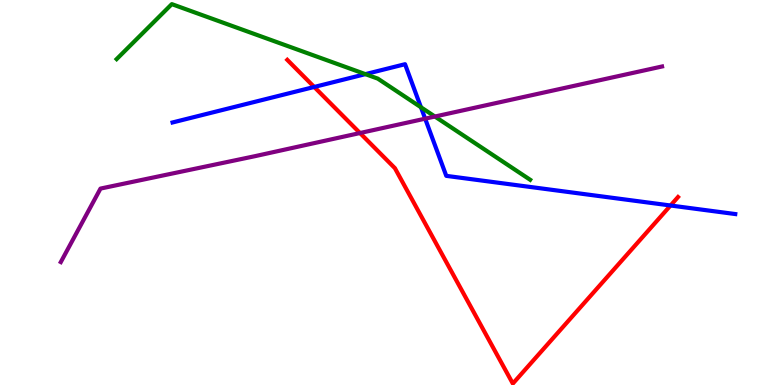[{'lines': ['blue', 'red'], 'intersections': [{'x': 4.05, 'y': 7.74}, {'x': 8.65, 'y': 4.66}]}, {'lines': ['green', 'red'], 'intersections': []}, {'lines': ['purple', 'red'], 'intersections': [{'x': 4.64, 'y': 6.54}]}, {'lines': ['blue', 'green'], 'intersections': [{'x': 4.71, 'y': 8.07}, {'x': 5.43, 'y': 7.21}]}, {'lines': ['blue', 'purple'], 'intersections': [{'x': 5.49, 'y': 6.92}]}, {'lines': ['green', 'purple'], 'intersections': [{'x': 5.61, 'y': 6.97}]}]